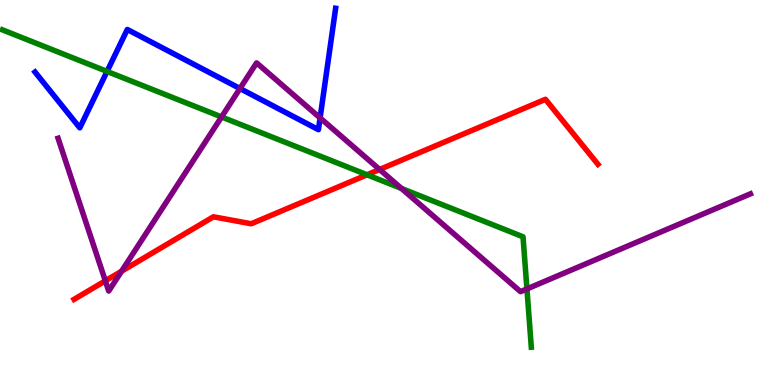[{'lines': ['blue', 'red'], 'intersections': []}, {'lines': ['green', 'red'], 'intersections': [{'x': 4.74, 'y': 5.46}]}, {'lines': ['purple', 'red'], 'intersections': [{'x': 1.36, 'y': 2.71}, {'x': 1.57, 'y': 2.96}, {'x': 4.9, 'y': 5.6}]}, {'lines': ['blue', 'green'], 'intersections': [{'x': 1.38, 'y': 8.14}]}, {'lines': ['blue', 'purple'], 'intersections': [{'x': 3.1, 'y': 7.7}, {'x': 4.13, 'y': 6.94}]}, {'lines': ['green', 'purple'], 'intersections': [{'x': 2.86, 'y': 6.96}, {'x': 5.18, 'y': 5.1}, {'x': 6.8, 'y': 2.5}]}]